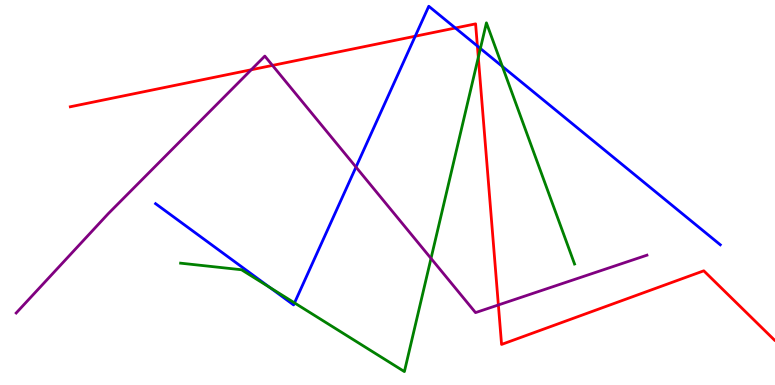[{'lines': ['blue', 'red'], 'intersections': [{'x': 5.36, 'y': 9.06}, {'x': 5.88, 'y': 9.27}, {'x': 6.16, 'y': 8.8}]}, {'lines': ['green', 'red'], 'intersections': [{'x': 6.17, 'y': 8.51}]}, {'lines': ['purple', 'red'], 'intersections': [{'x': 3.24, 'y': 8.19}, {'x': 3.52, 'y': 8.3}, {'x': 6.43, 'y': 2.08}]}, {'lines': ['blue', 'green'], 'intersections': [{'x': 3.48, 'y': 2.53}, {'x': 3.8, 'y': 2.13}, {'x': 6.2, 'y': 8.74}, {'x': 6.48, 'y': 8.27}]}, {'lines': ['blue', 'purple'], 'intersections': [{'x': 4.59, 'y': 5.66}]}, {'lines': ['green', 'purple'], 'intersections': [{'x': 5.56, 'y': 3.29}]}]